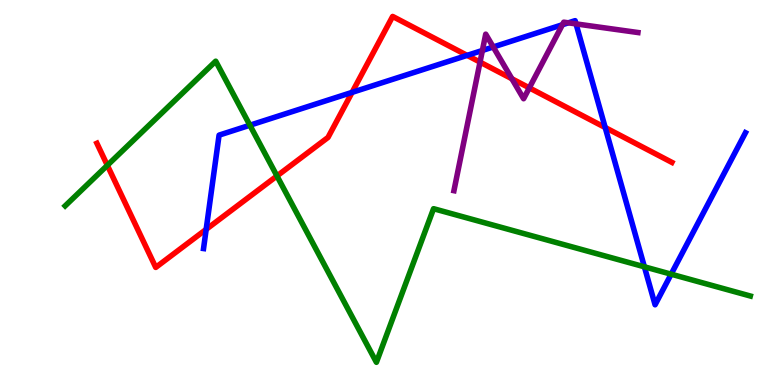[{'lines': ['blue', 'red'], 'intersections': [{'x': 2.66, 'y': 4.04}, {'x': 4.54, 'y': 7.6}, {'x': 6.03, 'y': 8.56}, {'x': 7.81, 'y': 6.69}]}, {'lines': ['green', 'red'], 'intersections': [{'x': 1.39, 'y': 5.71}, {'x': 3.57, 'y': 5.43}]}, {'lines': ['purple', 'red'], 'intersections': [{'x': 6.19, 'y': 8.39}, {'x': 6.6, 'y': 7.95}, {'x': 6.83, 'y': 7.72}]}, {'lines': ['blue', 'green'], 'intersections': [{'x': 3.22, 'y': 6.75}, {'x': 8.31, 'y': 3.07}, {'x': 8.66, 'y': 2.88}]}, {'lines': ['blue', 'purple'], 'intersections': [{'x': 6.22, 'y': 8.69}, {'x': 6.36, 'y': 8.78}, {'x': 7.26, 'y': 9.36}, {'x': 7.33, 'y': 9.41}, {'x': 7.43, 'y': 9.38}]}, {'lines': ['green', 'purple'], 'intersections': []}]